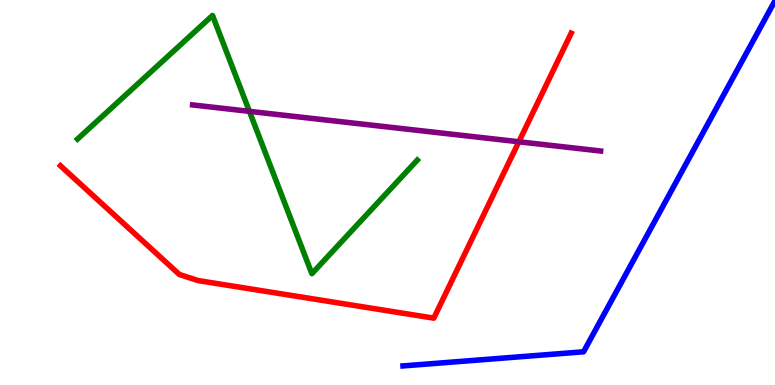[{'lines': ['blue', 'red'], 'intersections': []}, {'lines': ['green', 'red'], 'intersections': []}, {'lines': ['purple', 'red'], 'intersections': [{'x': 6.69, 'y': 6.32}]}, {'lines': ['blue', 'green'], 'intersections': []}, {'lines': ['blue', 'purple'], 'intersections': []}, {'lines': ['green', 'purple'], 'intersections': [{'x': 3.22, 'y': 7.11}]}]